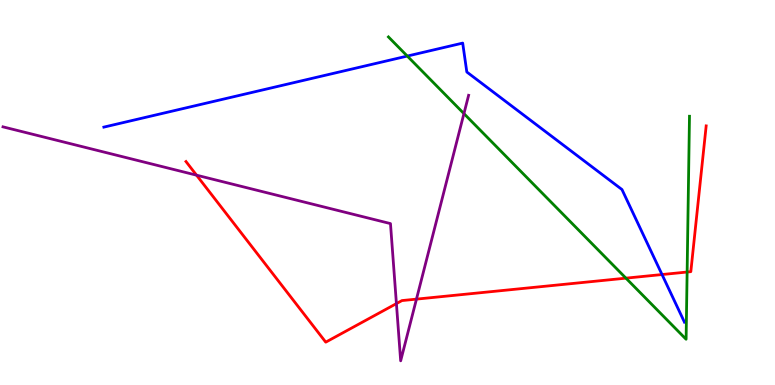[{'lines': ['blue', 'red'], 'intersections': [{'x': 8.54, 'y': 2.87}]}, {'lines': ['green', 'red'], 'intersections': [{'x': 8.08, 'y': 2.78}, {'x': 8.87, 'y': 2.93}]}, {'lines': ['purple', 'red'], 'intersections': [{'x': 2.54, 'y': 5.45}, {'x': 5.12, 'y': 2.11}, {'x': 5.37, 'y': 2.23}]}, {'lines': ['blue', 'green'], 'intersections': [{'x': 5.26, 'y': 8.54}]}, {'lines': ['blue', 'purple'], 'intersections': []}, {'lines': ['green', 'purple'], 'intersections': [{'x': 5.99, 'y': 7.05}]}]